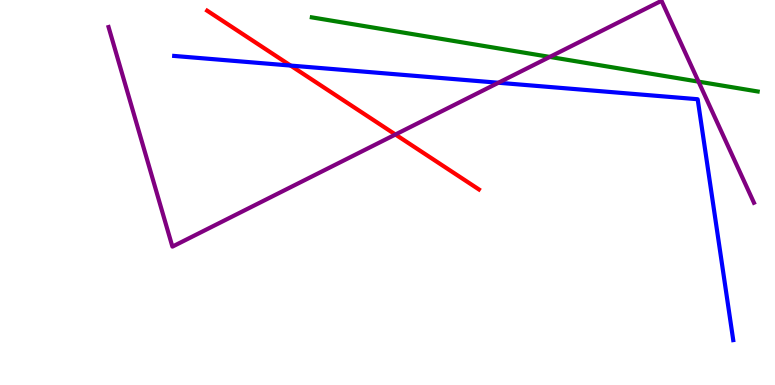[{'lines': ['blue', 'red'], 'intersections': [{'x': 3.75, 'y': 8.3}]}, {'lines': ['green', 'red'], 'intersections': []}, {'lines': ['purple', 'red'], 'intersections': [{'x': 5.1, 'y': 6.51}]}, {'lines': ['blue', 'green'], 'intersections': []}, {'lines': ['blue', 'purple'], 'intersections': [{'x': 6.43, 'y': 7.85}]}, {'lines': ['green', 'purple'], 'intersections': [{'x': 7.09, 'y': 8.52}, {'x': 9.01, 'y': 7.88}]}]